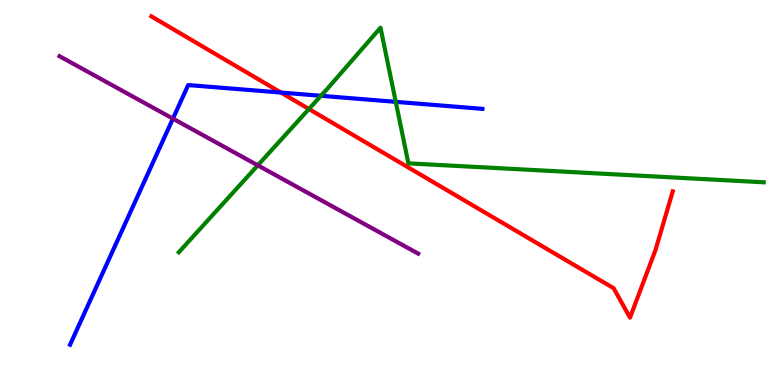[{'lines': ['blue', 'red'], 'intersections': [{'x': 3.63, 'y': 7.6}]}, {'lines': ['green', 'red'], 'intersections': [{'x': 3.99, 'y': 7.17}]}, {'lines': ['purple', 'red'], 'intersections': []}, {'lines': ['blue', 'green'], 'intersections': [{'x': 4.14, 'y': 7.51}, {'x': 5.11, 'y': 7.35}]}, {'lines': ['blue', 'purple'], 'intersections': [{'x': 2.23, 'y': 6.92}]}, {'lines': ['green', 'purple'], 'intersections': [{'x': 3.33, 'y': 5.71}]}]